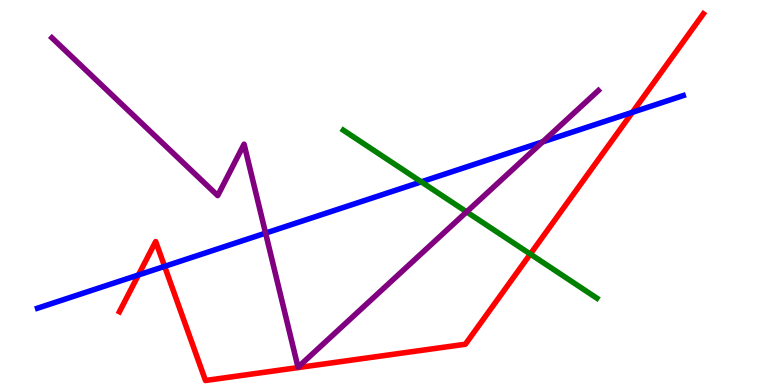[{'lines': ['blue', 'red'], 'intersections': [{'x': 1.79, 'y': 2.86}, {'x': 2.12, 'y': 3.08}, {'x': 8.16, 'y': 7.08}]}, {'lines': ['green', 'red'], 'intersections': [{'x': 6.84, 'y': 3.4}]}, {'lines': ['purple', 'red'], 'intersections': []}, {'lines': ['blue', 'green'], 'intersections': [{'x': 5.44, 'y': 5.28}]}, {'lines': ['blue', 'purple'], 'intersections': [{'x': 3.43, 'y': 3.95}, {'x': 7.0, 'y': 6.31}]}, {'lines': ['green', 'purple'], 'intersections': [{'x': 6.02, 'y': 4.5}]}]